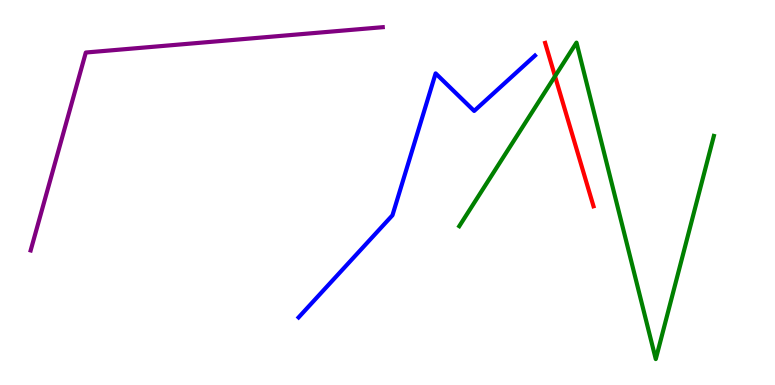[{'lines': ['blue', 'red'], 'intersections': []}, {'lines': ['green', 'red'], 'intersections': [{'x': 7.16, 'y': 8.02}]}, {'lines': ['purple', 'red'], 'intersections': []}, {'lines': ['blue', 'green'], 'intersections': []}, {'lines': ['blue', 'purple'], 'intersections': []}, {'lines': ['green', 'purple'], 'intersections': []}]